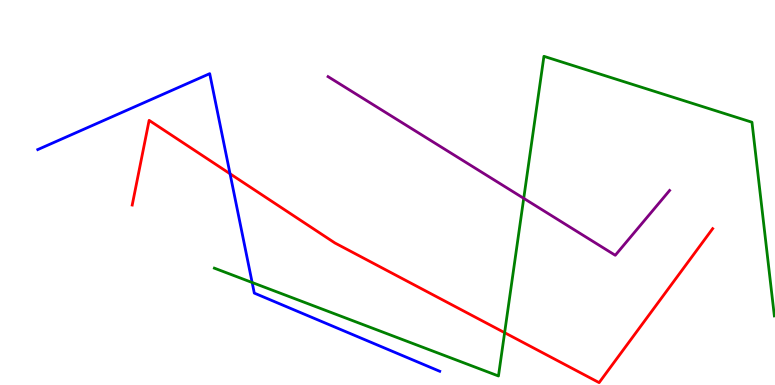[{'lines': ['blue', 'red'], 'intersections': [{'x': 2.97, 'y': 5.49}]}, {'lines': ['green', 'red'], 'intersections': [{'x': 6.51, 'y': 1.36}]}, {'lines': ['purple', 'red'], 'intersections': []}, {'lines': ['blue', 'green'], 'intersections': [{'x': 3.25, 'y': 2.66}]}, {'lines': ['blue', 'purple'], 'intersections': []}, {'lines': ['green', 'purple'], 'intersections': [{'x': 6.76, 'y': 4.85}]}]